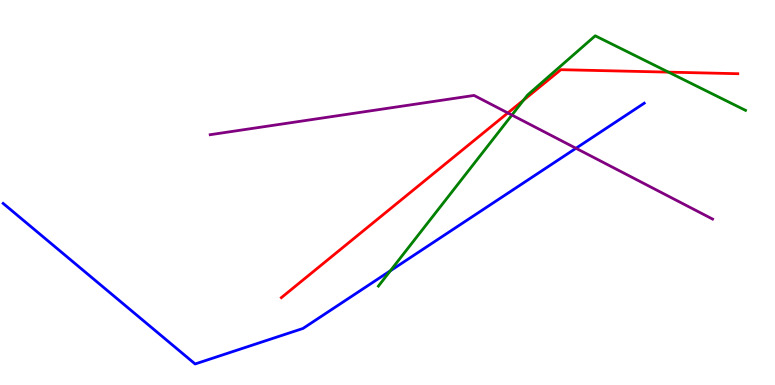[{'lines': ['blue', 'red'], 'intersections': []}, {'lines': ['green', 'red'], 'intersections': [{'x': 6.76, 'y': 7.4}, {'x': 8.63, 'y': 8.13}]}, {'lines': ['purple', 'red'], 'intersections': [{'x': 6.55, 'y': 7.07}]}, {'lines': ['blue', 'green'], 'intersections': [{'x': 5.04, 'y': 2.97}]}, {'lines': ['blue', 'purple'], 'intersections': [{'x': 7.43, 'y': 6.15}]}, {'lines': ['green', 'purple'], 'intersections': [{'x': 6.61, 'y': 7.01}]}]